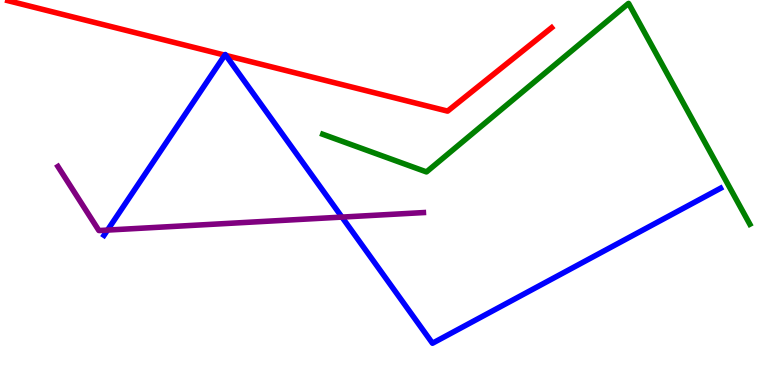[{'lines': ['blue', 'red'], 'intersections': [{'x': 2.9, 'y': 8.57}, {'x': 2.91, 'y': 8.56}]}, {'lines': ['green', 'red'], 'intersections': []}, {'lines': ['purple', 'red'], 'intersections': []}, {'lines': ['blue', 'green'], 'intersections': []}, {'lines': ['blue', 'purple'], 'intersections': [{'x': 1.39, 'y': 4.02}, {'x': 4.41, 'y': 4.36}]}, {'lines': ['green', 'purple'], 'intersections': []}]